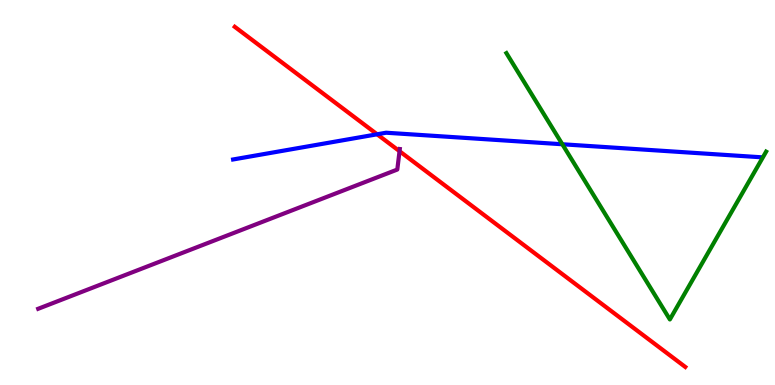[{'lines': ['blue', 'red'], 'intersections': [{'x': 4.87, 'y': 6.51}]}, {'lines': ['green', 'red'], 'intersections': []}, {'lines': ['purple', 'red'], 'intersections': [{'x': 5.16, 'y': 6.07}]}, {'lines': ['blue', 'green'], 'intersections': [{'x': 7.26, 'y': 6.25}]}, {'lines': ['blue', 'purple'], 'intersections': []}, {'lines': ['green', 'purple'], 'intersections': []}]